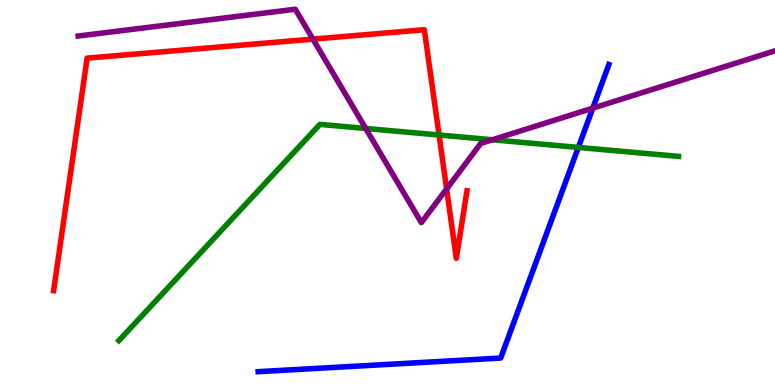[{'lines': ['blue', 'red'], 'intersections': []}, {'lines': ['green', 'red'], 'intersections': [{'x': 5.67, 'y': 6.49}]}, {'lines': ['purple', 'red'], 'intersections': [{'x': 4.04, 'y': 8.98}, {'x': 5.76, 'y': 5.09}]}, {'lines': ['blue', 'green'], 'intersections': [{'x': 7.46, 'y': 6.17}]}, {'lines': ['blue', 'purple'], 'intersections': [{'x': 7.65, 'y': 7.19}]}, {'lines': ['green', 'purple'], 'intersections': [{'x': 4.72, 'y': 6.66}, {'x': 6.35, 'y': 6.37}]}]